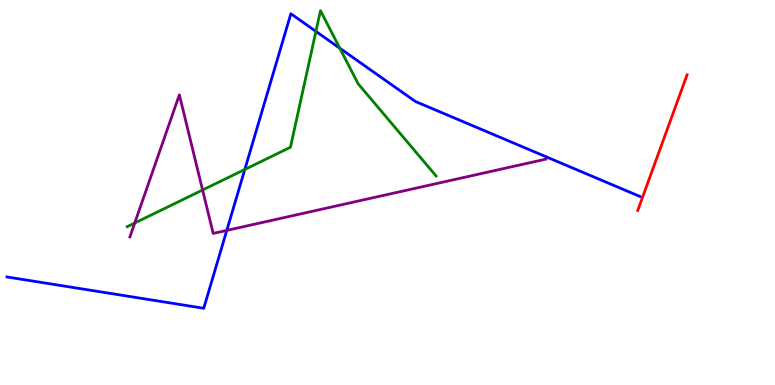[{'lines': ['blue', 'red'], 'intersections': []}, {'lines': ['green', 'red'], 'intersections': []}, {'lines': ['purple', 'red'], 'intersections': []}, {'lines': ['blue', 'green'], 'intersections': [{'x': 3.16, 'y': 5.6}, {'x': 4.08, 'y': 9.18}, {'x': 4.38, 'y': 8.75}]}, {'lines': ['blue', 'purple'], 'intersections': [{'x': 2.93, 'y': 4.02}]}, {'lines': ['green', 'purple'], 'intersections': [{'x': 1.74, 'y': 4.21}, {'x': 2.61, 'y': 5.06}]}]